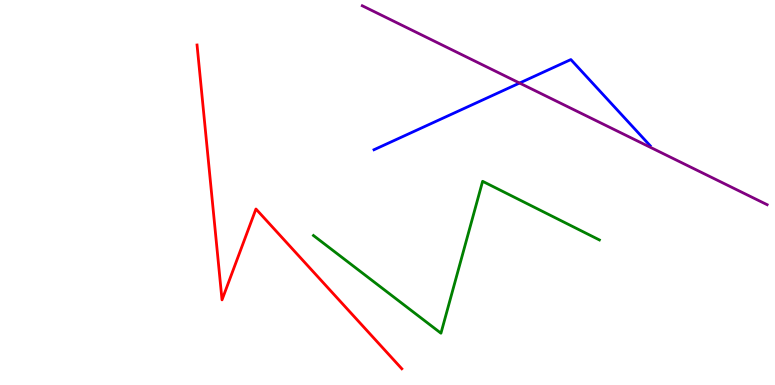[{'lines': ['blue', 'red'], 'intersections': []}, {'lines': ['green', 'red'], 'intersections': []}, {'lines': ['purple', 'red'], 'intersections': []}, {'lines': ['blue', 'green'], 'intersections': []}, {'lines': ['blue', 'purple'], 'intersections': [{'x': 6.7, 'y': 7.84}]}, {'lines': ['green', 'purple'], 'intersections': []}]